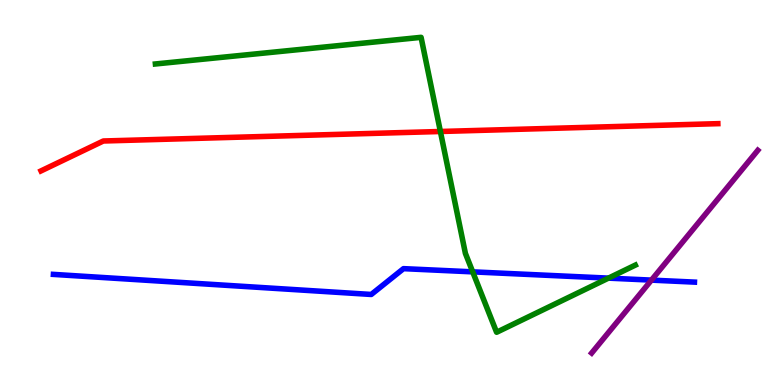[{'lines': ['blue', 'red'], 'intersections': []}, {'lines': ['green', 'red'], 'intersections': [{'x': 5.68, 'y': 6.58}]}, {'lines': ['purple', 'red'], 'intersections': []}, {'lines': ['blue', 'green'], 'intersections': [{'x': 6.1, 'y': 2.94}, {'x': 7.85, 'y': 2.78}]}, {'lines': ['blue', 'purple'], 'intersections': [{'x': 8.41, 'y': 2.72}]}, {'lines': ['green', 'purple'], 'intersections': []}]